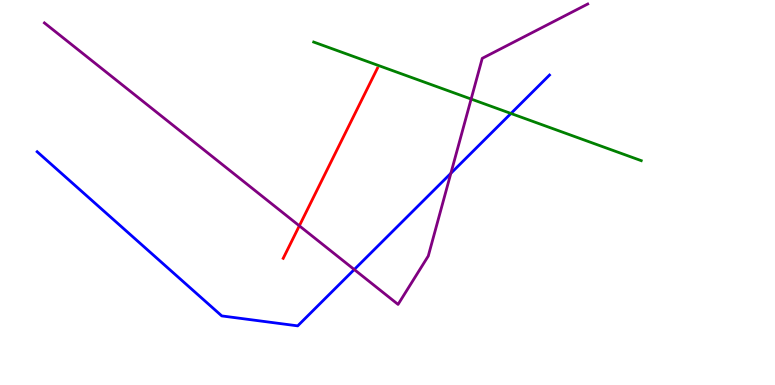[{'lines': ['blue', 'red'], 'intersections': []}, {'lines': ['green', 'red'], 'intersections': []}, {'lines': ['purple', 'red'], 'intersections': [{'x': 3.86, 'y': 4.13}]}, {'lines': ['blue', 'green'], 'intersections': [{'x': 6.59, 'y': 7.05}]}, {'lines': ['blue', 'purple'], 'intersections': [{'x': 4.57, 'y': 3.0}, {'x': 5.82, 'y': 5.5}]}, {'lines': ['green', 'purple'], 'intersections': [{'x': 6.08, 'y': 7.43}]}]